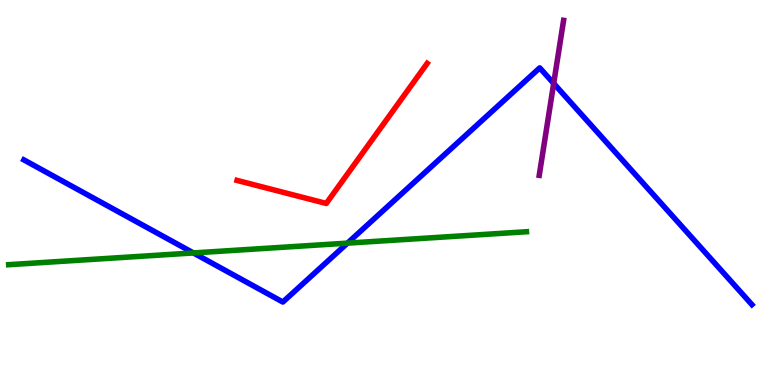[{'lines': ['blue', 'red'], 'intersections': []}, {'lines': ['green', 'red'], 'intersections': []}, {'lines': ['purple', 'red'], 'intersections': []}, {'lines': ['blue', 'green'], 'intersections': [{'x': 2.5, 'y': 3.43}, {'x': 4.48, 'y': 3.68}]}, {'lines': ['blue', 'purple'], 'intersections': [{'x': 7.14, 'y': 7.83}]}, {'lines': ['green', 'purple'], 'intersections': []}]